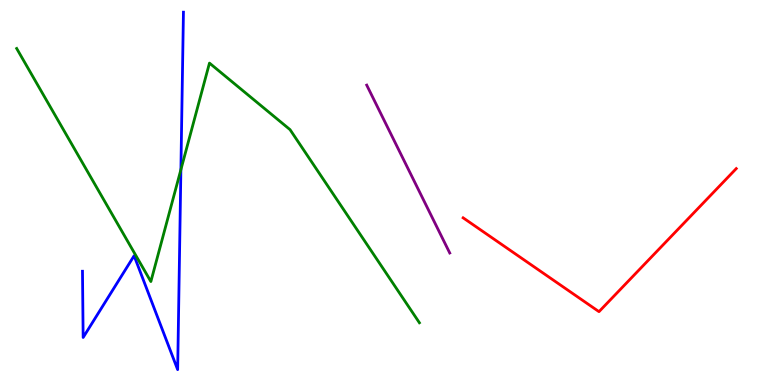[{'lines': ['blue', 'red'], 'intersections': []}, {'lines': ['green', 'red'], 'intersections': []}, {'lines': ['purple', 'red'], 'intersections': []}, {'lines': ['blue', 'green'], 'intersections': [{'x': 2.33, 'y': 5.59}]}, {'lines': ['blue', 'purple'], 'intersections': []}, {'lines': ['green', 'purple'], 'intersections': []}]